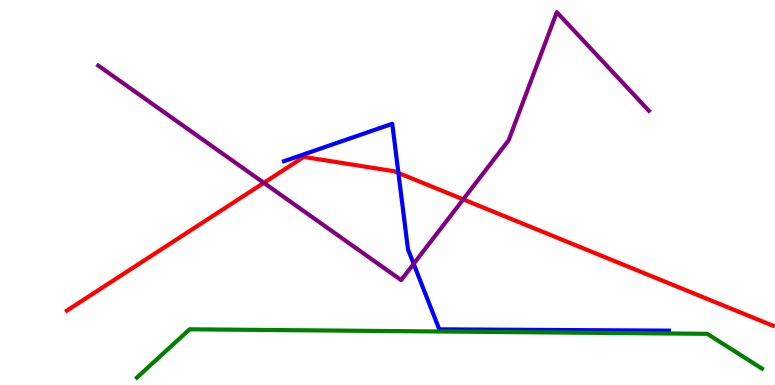[{'lines': ['blue', 'red'], 'intersections': [{'x': 5.14, 'y': 5.51}]}, {'lines': ['green', 'red'], 'intersections': []}, {'lines': ['purple', 'red'], 'intersections': [{'x': 3.4, 'y': 5.25}, {'x': 5.98, 'y': 4.82}]}, {'lines': ['blue', 'green'], 'intersections': []}, {'lines': ['blue', 'purple'], 'intersections': [{'x': 5.34, 'y': 3.15}]}, {'lines': ['green', 'purple'], 'intersections': []}]